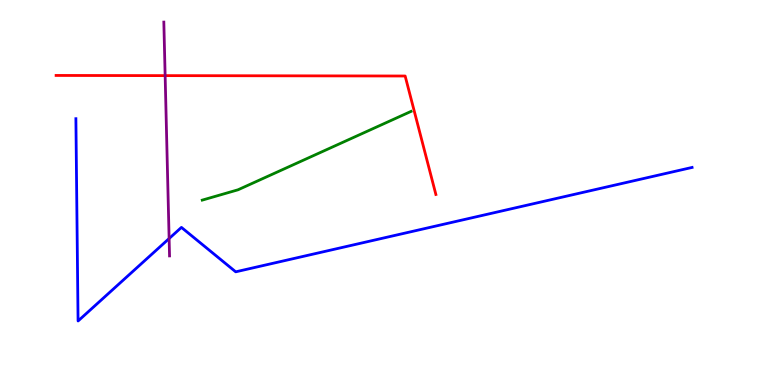[{'lines': ['blue', 'red'], 'intersections': []}, {'lines': ['green', 'red'], 'intersections': []}, {'lines': ['purple', 'red'], 'intersections': [{'x': 2.13, 'y': 8.04}]}, {'lines': ['blue', 'green'], 'intersections': []}, {'lines': ['blue', 'purple'], 'intersections': [{'x': 2.18, 'y': 3.8}]}, {'lines': ['green', 'purple'], 'intersections': []}]